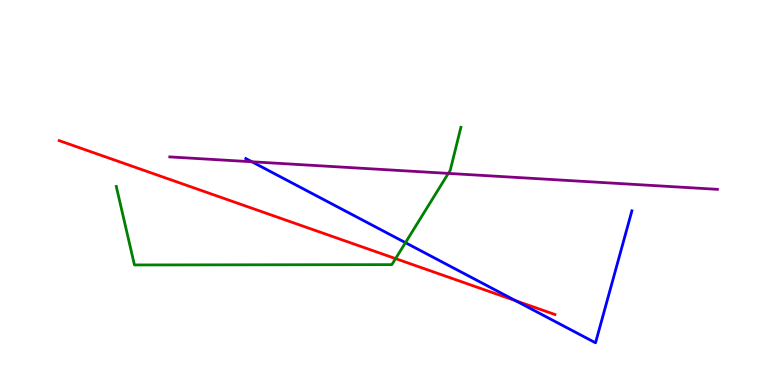[{'lines': ['blue', 'red'], 'intersections': [{'x': 6.65, 'y': 2.19}]}, {'lines': ['green', 'red'], 'intersections': [{'x': 5.1, 'y': 3.28}]}, {'lines': ['purple', 'red'], 'intersections': []}, {'lines': ['blue', 'green'], 'intersections': [{'x': 5.23, 'y': 3.7}]}, {'lines': ['blue', 'purple'], 'intersections': [{'x': 3.25, 'y': 5.8}]}, {'lines': ['green', 'purple'], 'intersections': [{'x': 5.78, 'y': 5.5}]}]